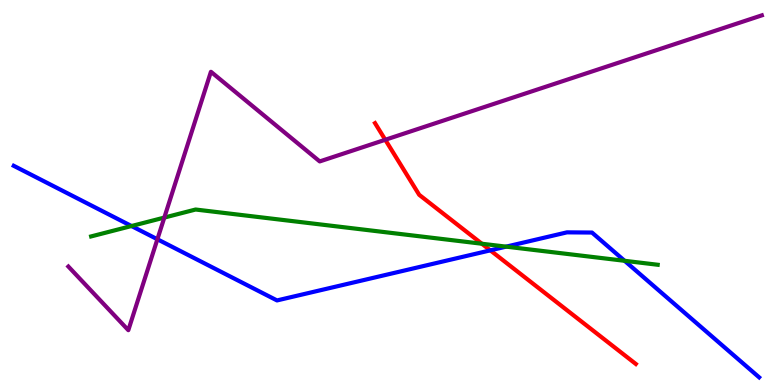[{'lines': ['blue', 'red'], 'intersections': [{'x': 6.33, 'y': 3.5}]}, {'lines': ['green', 'red'], 'intersections': [{'x': 6.22, 'y': 3.67}]}, {'lines': ['purple', 'red'], 'intersections': [{'x': 4.97, 'y': 6.37}]}, {'lines': ['blue', 'green'], 'intersections': [{'x': 1.7, 'y': 4.13}, {'x': 6.53, 'y': 3.59}, {'x': 8.06, 'y': 3.23}]}, {'lines': ['blue', 'purple'], 'intersections': [{'x': 2.03, 'y': 3.79}]}, {'lines': ['green', 'purple'], 'intersections': [{'x': 2.12, 'y': 4.35}]}]